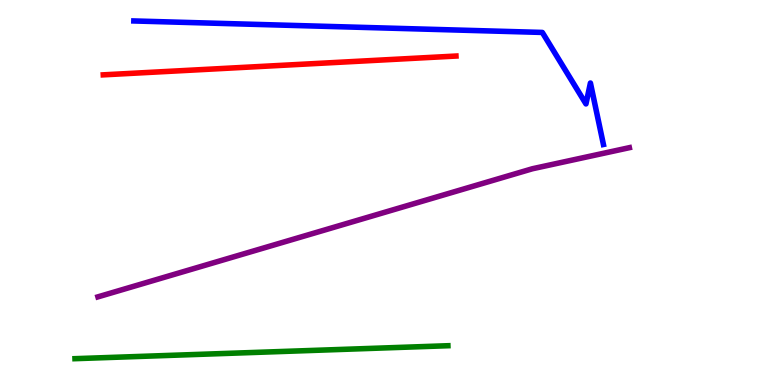[{'lines': ['blue', 'red'], 'intersections': []}, {'lines': ['green', 'red'], 'intersections': []}, {'lines': ['purple', 'red'], 'intersections': []}, {'lines': ['blue', 'green'], 'intersections': []}, {'lines': ['blue', 'purple'], 'intersections': []}, {'lines': ['green', 'purple'], 'intersections': []}]